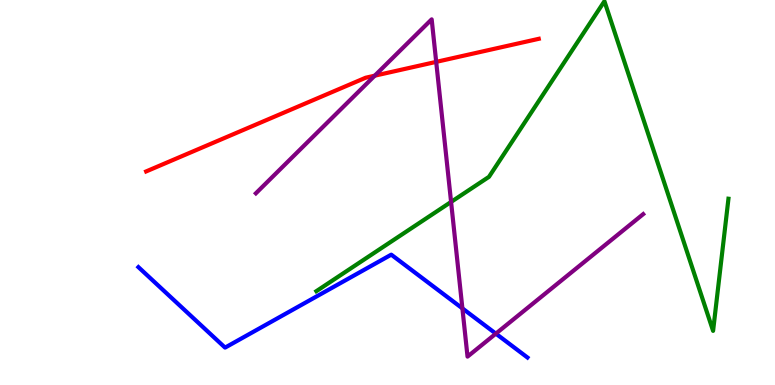[{'lines': ['blue', 'red'], 'intersections': []}, {'lines': ['green', 'red'], 'intersections': []}, {'lines': ['purple', 'red'], 'intersections': [{'x': 4.84, 'y': 8.03}, {'x': 5.63, 'y': 8.39}]}, {'lines': ['blue', 'green'], 'intersections': []}, {'lines': ['blue', 'purple'], 'intersections': [{'x': 5.97, 'y': 1.99}, {'x': 6.4, 'y': 1.33}]}, {'lines': ['green', 'purple'], 'intersections': [{'x': 5.82, 'y': 4.76}]}]